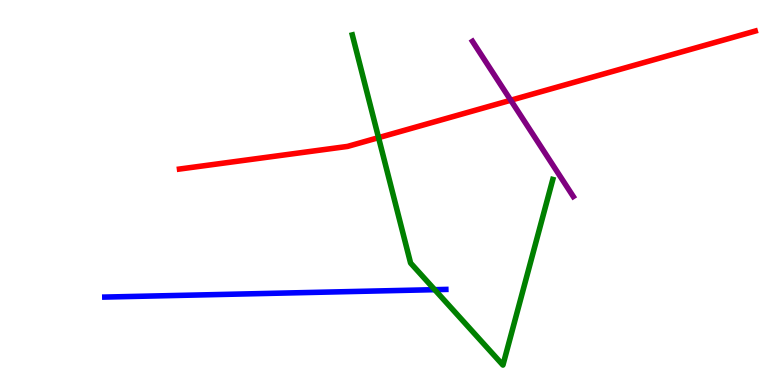[{'lines': ['blue', 'red'], 'intersections': []}, {'lines': ['green', 'red'], 'intersections': [{'x': 4.88, 'y': 6.42}]}, {'lines': ['purple', 'red'], 'intersections': [{'x': 6.59, 'y': 7.4}]}, {'lines': ['blue', 'green'], 'intersections': [{'x': 5.61, 'y': 2.48}]}, {'lines': ['blue', 'purple'], 'intersections': []}, {'lines': ['green', 'purple'], 'intersections': []}]